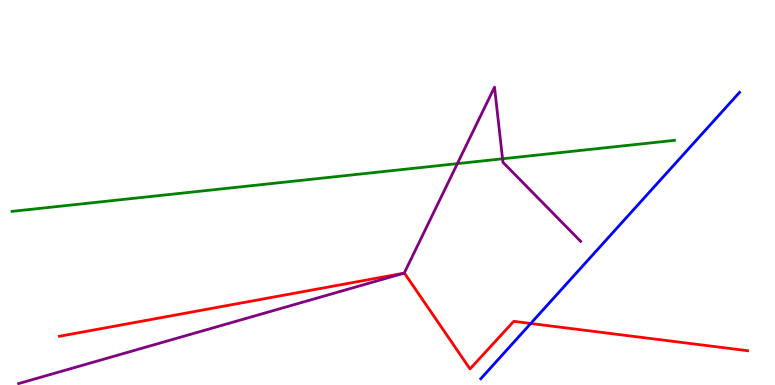[{'lines': ['blue', 'red'], 'intersections': [{'x': 6.85, 'y': 1.6}]}, {'lines': ['green', 'red'], 'intersections': []}, {'lines': ['purple', 'red'], 'intersections': [{'x': 5.21, 'y': 2.9}]}, {'lines': ['blue', 'green'], 'intersections': []}, {'lines': ['blue', 'purple'], 'intersections': []}, {'lines': ['green', 'purple'], 'intersections': [{'x': 5.9, 'y': 5.75}, {'x': 6.48, 'y': 5.88}]}]